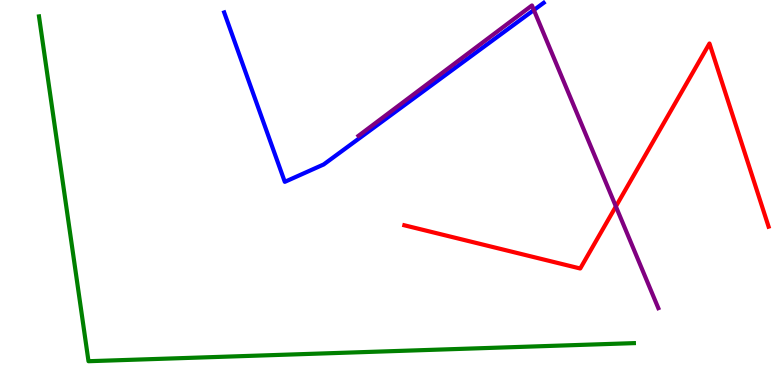[{'lines': ['blue', 'red'], 'intersections': []}, {'lines': ['green', 'red'], 'intersections': []}, {'lines': ['purple', 'red'], 'intersections': [{'x': 7.95, 'y': 4.64}]}, {'lines': ['blue', 'green'], 'intersections': []}, {'lines': ['blue', 'purple'], 'intersections': [{'x': 6.89, 'y': 9.74}]}, {'lines': ['green', 'purple'], 'intersections': []}]